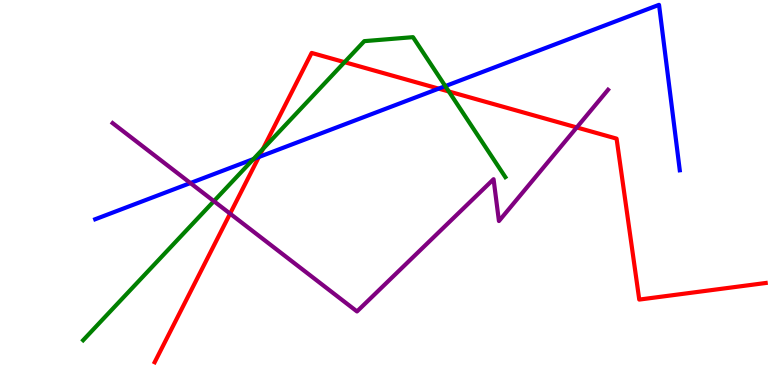[{'lines': ['blue', 'red'], 'intersections': [{'x': 3.34, 'y': 5.92}, {'x': 5.66, 'y': 7.7}]}, {'lines': ['green', 'red'], 'intersections': [{'x': 3.39, 'y': 6.13}, {'x': 4.45, 'y': 8.39}, {'x': 5.79, 'y': 7.62}]}, {'lines': ['purple', 'red'], 'intersections': [{'x': 2.97, 'y': 4.45}, {'x': 7.44, 'y': 6.69}]}, {'lines': ['blue', 'green'], 'intersections': [{'x': 3.27, 'y': 5.87}, {'x': 5.75, 'y': 7.76}]}, {'lines': ['blue', 'purple'], 'intersections': [{'x': 2.46, 'y': 5.25}]}, {'lines': ['green', 'purple'], 'intersections': [{'x': 2.76, 'y': 4.78}]}]